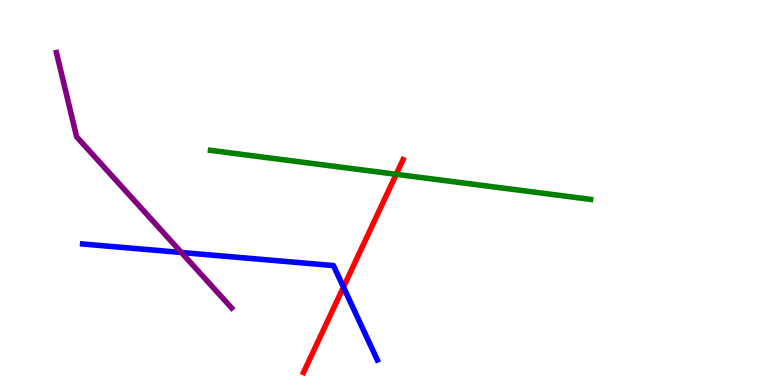[{'lines': ['blue', 'red'], 'intersections': [{'x': 4.43, 'y': 2.54}]}, {'lines': ['green', 'red'], 'intersections': [{'x': 5.11, 'y': 5.47}]}, {'lines': ['purple', 'red'], 'intersections': []}, {'lines': ['blue', 'green'], 'intersections': []}, {'lines': ['blue', 'purple'], 'intersections': [{'x': 2.34, 'y': 3.44}]}, {'lines': ['green', 'purple'], 'intersections': []}]